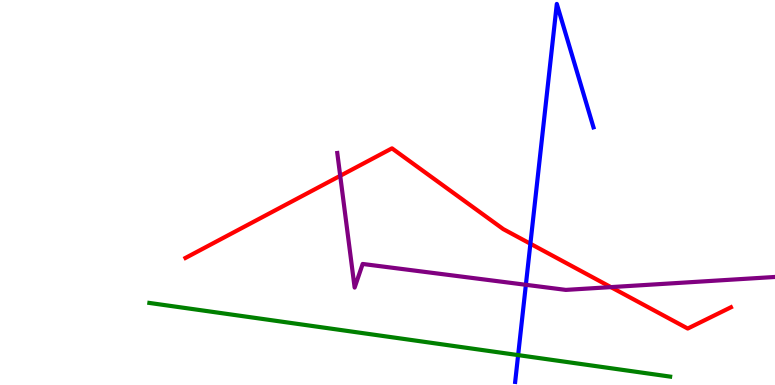[{'lines': ['blue', 'red'], 'intersections': [{'x': 6.84, 'y': 3.67}]}, {'lines': ['green', 'red'], 'intersections': []}, {'lines': ['purple', 'red'], 'intersections': [{'x': 4.39, 'y': 5.43}, {'x': 7.88, 'y': 2.54}]}, {'lines': ['blue', 'green'], 'intersections': [{'x': 6.69, 'y': 0.777}]}, {'lines': ['blue', 'purple'], 'intersections': [{'x': 6.79, 'y': 2.6}]}, {'lines': ['green', 'purple'], 'intersections': []}]